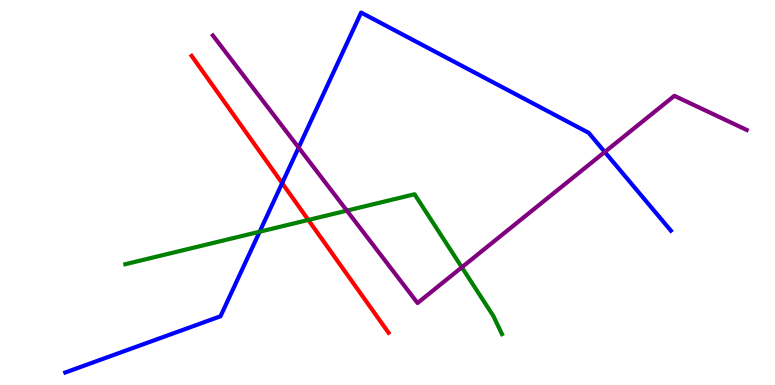[{'lines': ['blue', 'red'], 'intersections': [{'x': 3.64, 'y': 5.24}]}, {'lines': ['green', 'red'], 'intersections': [{'x': 3.98, 'y': 4.29}]}, {'lines': ['purple', 'red'], 'intersections': []}, {'lines': ['blue', 'green'], 'intersections': [{'x': 3.35, 'y': 3.98}]}, {'lines': ['blue', 'purple'], 'intersections': [{'x': 3.85, 'y': 6.17}, {'x': 7.8, 'y': 6.05}]}, {'lines': ['green', 'purple'], 'intersections': [{'x': 4.48, 'y': 4.53}, {'x': 5.96, 'y': 3.06}]}]